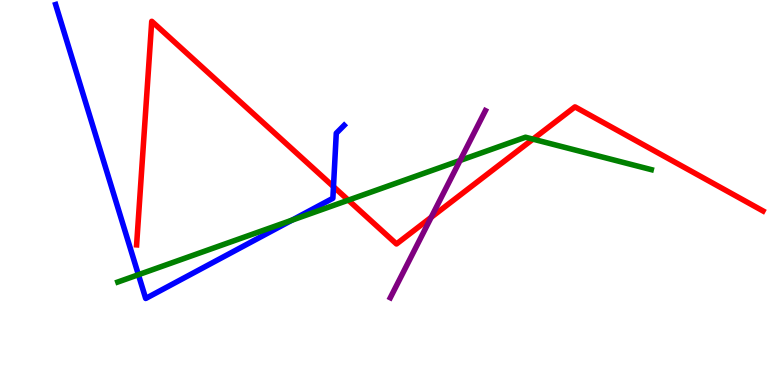[{'lines': ['blue', 'red'], 'intersections': [{'x': 4.3, 'y': 5.15}]}, {'lines': ['green', 'red'], 'intersections': [{'x': 4.49, 'y': 4.8}, {'x': 6.88, 'y': 6.39}]}, {'lines': ['purple', 'red'], 'intersections': [{'x': 5.56, 'y': 4.36}]}, {'lines': ['blue', 'green'], 'intersections': [{'x': 1.79, 'y': 2.86}, {'x': 3.77, 'y': 4.28}]}, {'lines': ['blue', 'purple'], 'intersections': []}, {'lines': ['green', 'purple'], 'intersections': [{'x': 5.94, 'y': 5.83}]}]